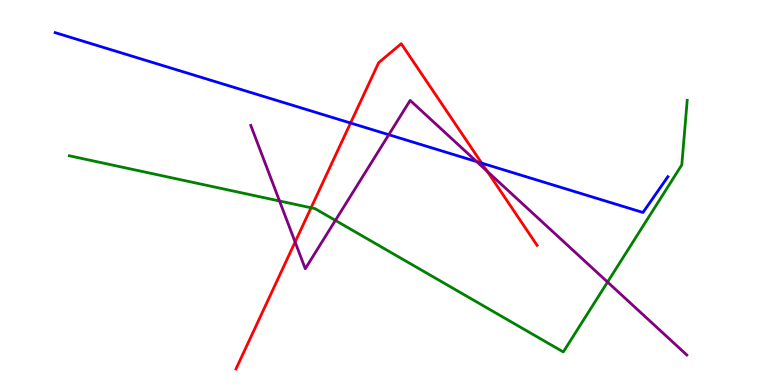[{'lines': ['blue', 'red'], 'intersections': [{'x': 4.52, 'y': 6.8}, {'x': 6.22, 'y': 5.76}]}, {'lines': ['green', 'red'], 'intersections': [{'x': 4.01, 'y': 4.6}]}, {'lines': ['purple', 'red'], 'intersections': [{'x': 3.81, 'y': 3.71}, {'x': 6.29, 'y': 5.55}]}, {'lines': ['blue', 'green'], 'intersections': []}, {'lines': ['blue', 'purple'], 'intersections': [{'x': 5.02, 'y': 6.5}, {'x': 6.15, 'y': 5.8}]}, {'lines': ['green', 'purple'], 'intersections': [{'x': 3.61, 'y': 4.78}, {'x': 4.33, 'y': 4.28}, {'x': 7.84, 'y': 2.67}]}]